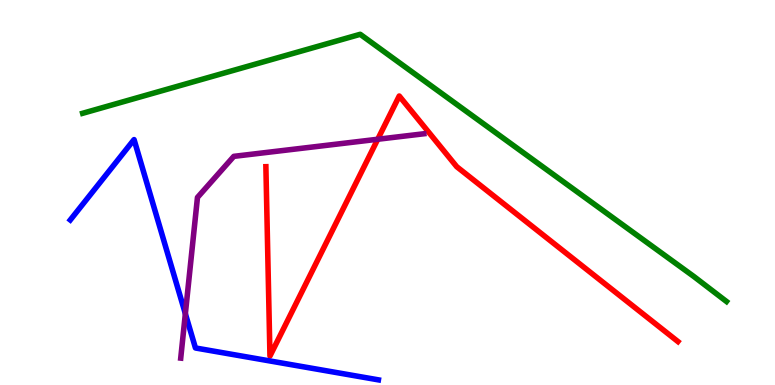[{'lines': ['blue', 'red'], 'intersections': []}, {'lines': ['green', 'red'], 'intersections': []}, {'lines': ['purple', 'red'], 'intersections': [{'x': 4.87, 'y': 6.38}]}, {'lines': ['blue', 'green'], 'intersections': []}, {'lines': ['blue', 'purple'], 'intersections': [{'x': 2.39, 'y': 1.85}]}, {'lines': ['green', 'purple'], 'intersections': []}]